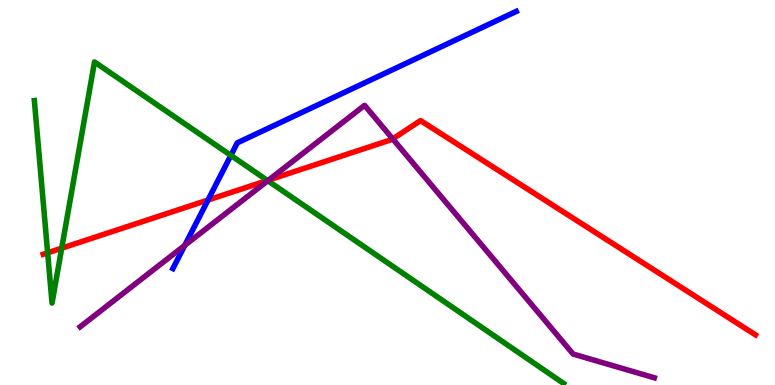[{'lines': ['blue', 'red'], 'intersections': [{'x': 2.68, 'y': 4.8}]}, {'lines': ['green', 'red'], 'intersections': [{'x': 0.615, 'y': 3.43}, {'x': 0.796, 'y': 3.55}, {'x': 3.45, 'y': 5.31}]}, {'lines': ['purple', 'red'], 'intersections': [{'x': 3.47, 'y': 5.32}, {'x': 5.07, 'y': 6.39}]}, {'lines': ['blue', 'green'], 'intersections': [{'x': 2.98, 'y': 5.96}]}, {'lines': ['blue', 'purple'], 'intersections': [{'x': 2.38, 'y': 3.63}]}, {'lines': ['green', 'purple'], 'intersections': [{'x': 3.46, 'y': 5.31}]}]